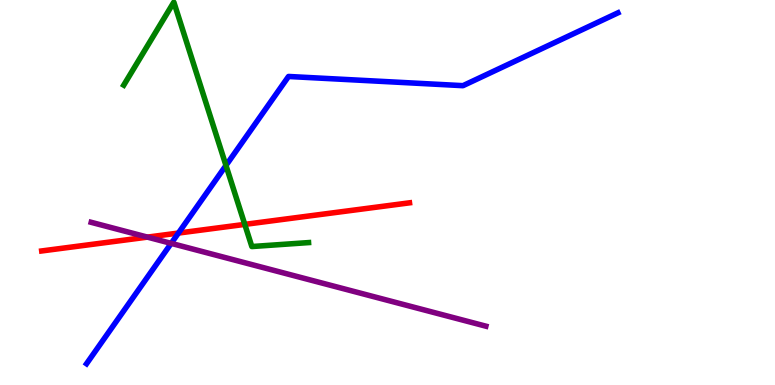[{'lines': ['blue', 'red'], 'intersections': [{'x': 2.3, 'y': 3.95}]}, {'lines': ['green', 'red'], 'intersections': [{'x': 3.16, 'y': 4.17}]}, {'lines': ['purple', 'red'], 'intersections': [{'x': 1.9, 'y': 3.84}]}, {'lines': ['blue', 'green'], 'intersections': [{'x': 2.92, 'y': 5.7}]}, {'lines': ['blue', 'purple'], 'intersections': [{'x': 2.21, 'y': 3.68}]}, {'lines': ['green', 'purple'], 'intersections': []}]